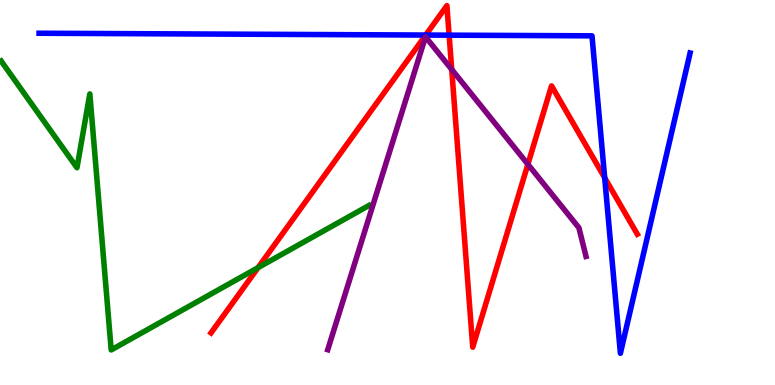[{'lines': ['blue', 'red'], 'intersections': [{'x': 5.49, 'y': 9.09}, {'x': 5.8, 'y': 9.09}, {'x': 7.8, 'y': 5.38}]}, {'lines': ['green', 'red'], 'intersections': [{'x': 3.33, 'y': 3.05}]}, {'lines': ['purple', 'red'], 'intersections': [{'x': 5.83, 'y': 8.2}, {'x': 6.81, 'y': 5.73}]}, {'lines': ['blue', 'green'], 'intersections': []}, {'lines': ['blue', 'purple'], 'intersections': []}, {'lines': ['green', 'purple'], 'intersections': []}]